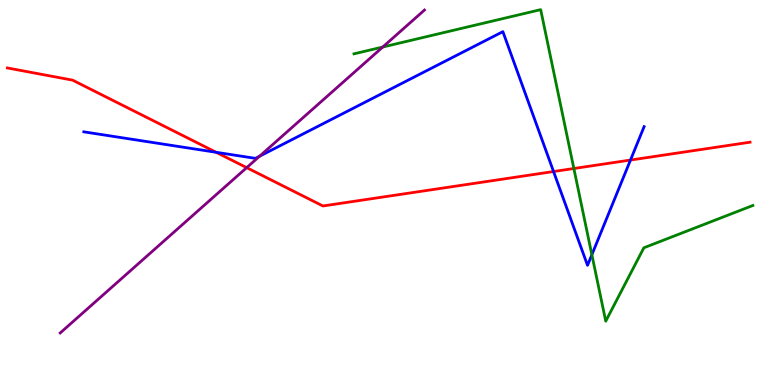[{'lines': ['blue', 'red'], 'intersections': [{'x': 2.79, 'y': 6.04}, {'x': 7.14, 'y': 5.54}, {'x': 8.14, 'y': 5.84}]}, {'lines': ['green', 'red'], 'intersections': [{'x': 7.4, 'y': 5.62}]}, {'lines': ['purple', 'red'], 'intersections': [{'x': 3.18, 'y': 5.65}]}, {'lines': ['blue', 'green'], 'intersections': [{'x': 7.64, 'y': 3.38}]}, {'lines': ['blue', 'purple'], 'intersections': [{'x': 3.35, 'y': 5.94}]}, {'lines': ['green', 'purple'], 'intersections': [{'x': 4.94, 'y': 8.78}]}]